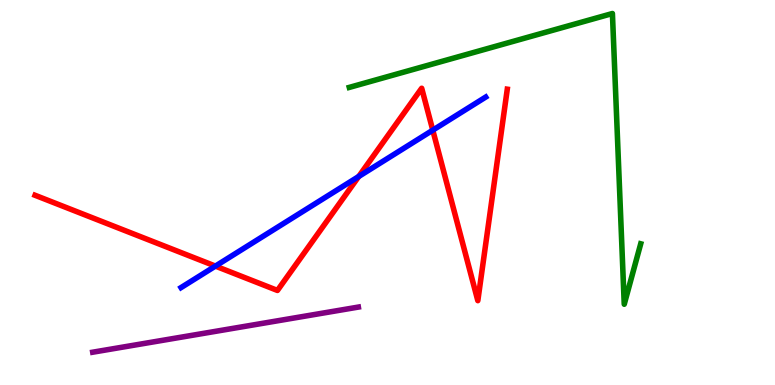[{'lines': ['blue', 'red'], 'intersections': [{'x': 2.78, 'y': 3.09}, {'x': 4.63, 'y': 5.42}, {'x': 5.58, 'y': 6.62}]}, {'lines': ['green', 'red'], 'intersections': []}, {'lines': ['purple', 'red'], 'intersections': []}, {'lines': ['blue', 'green'], 'intersections': []}, {'lines': ['blue', 'purple'], 'intersections': []}, {'lines': ['green', 'purple'], 'intersections': []}]